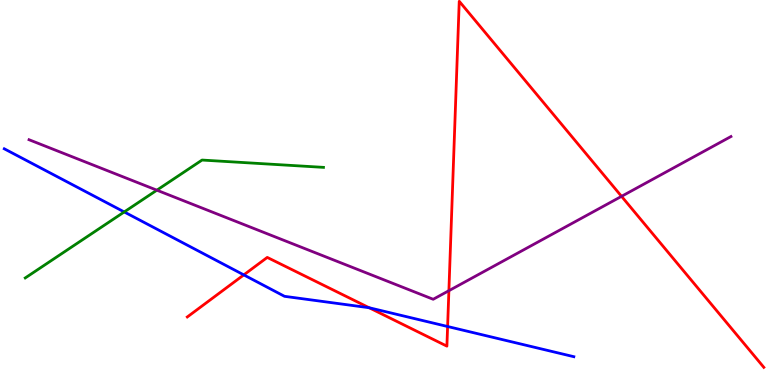[{'lines': ['blue', 'red'], 'intersections': [{'x': 3.15, 'y': 2.86}, {'x': 4.76, 'y': 2.01}, {'x': 5.78, 'y': 1.52}]}, {'lines': ['green', 'red'], 'intersections': []}, {'lines': ['purple', 'red'], 'intersections': [{'x': 5.79, 'y': 2.45}, {'x': 8.02, 'y': 4.9}]}, {'lines': ['blue', 'green'], 'intersections': [{'x': 1.6, 'y': 4.5}]}, {'lines': ['blue', 'purple'], 'intersections': []}, {'lines': ['green', 'purple'], 'intersections': [{'x': 2.02, 'y': 5.06}]}]